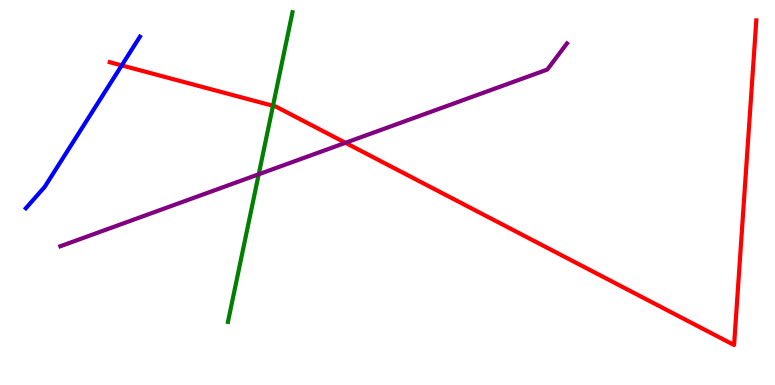[{'lines': ['blue', 'red'], 'intersections': [{'x': 1.57, 'y': 8.3}]}, {'lines': ['green', 'red'], 'intersections': [{'x': 3.52, 'y': 7.25}]}, {'lines': ['purple', 'red'], 'intersections': [{'x': 4.46, 'y': 6.29}]}, {'lines': ['blue', 'green'], 'intersections': []}, {'lines': ['blue', 'purple'], 'intersections': []}, {'lines': ['green', 'purple'], 'intersections': [{'x': 3.34, 'y': 5.47}]}]